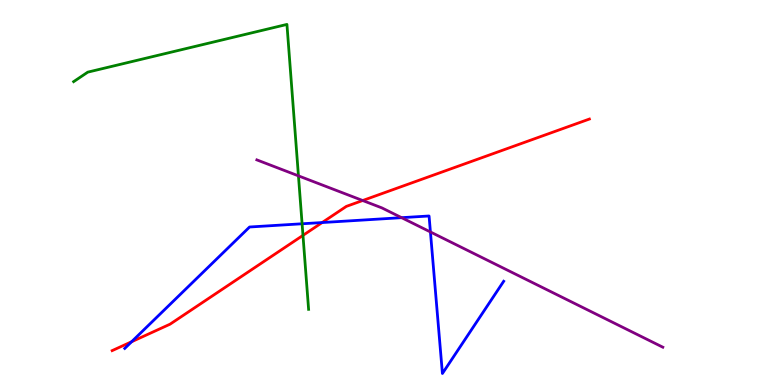[{'lines': ['blue', 'red'], 'intersections': [{'x': 1.7, 'y': 1.12}, {'x': 4.16, 'y': 4.22}]}, {'lines': ['green', 'red'], 'intersections': [{'x': 3.91, 'y': 3.89}]}, {'lines': ['purple', 'red'], 'intersections': [{'x': 4.68, 'y': 4.79}]}, {'lines': ['blue', 'green'], 'intersections': [{'x': 3.9, 'y': 4.19}]}, {'lines': ['blue', 'purple'], 'intersections': [{'x': 5.18, 'y': 4.35}, {'x': 5.55, 'y': 3.98}]}, {'lines': ['green', 'purple'], 'intersections': [{'x': 3.85, 'y': 5.43}]}]